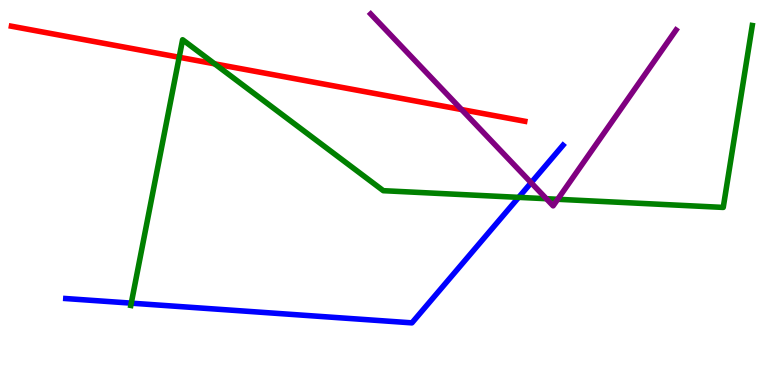[{'lines': ['blue', 'red'], 'intersections': []}, {'lines': ['green', 'red'], 'intersections': [{'x': 2.31, 'y': 8.51}, {'x': 2.77, 'y': 8.34}]}, {'lines': ['purple', 'red'], 'intersections': [{'x': 5.96, 'y': 7.15}]}, {'lines': ['blue', 'green'], 'intersections': [{'x': 1.69, 'y': 2.13}, {'x': 6.69, 'y': 4.87}]}, {'lines': ['blue', 'purple'], 'intersections': [{'x': 6.85, 'y': 5.25}]}, {'lines': ['green', 'purple'], 'intersections': [{'x': 7.05, 'y': 4.84}, {'x': 7.2, 'y': 4.82}]}]